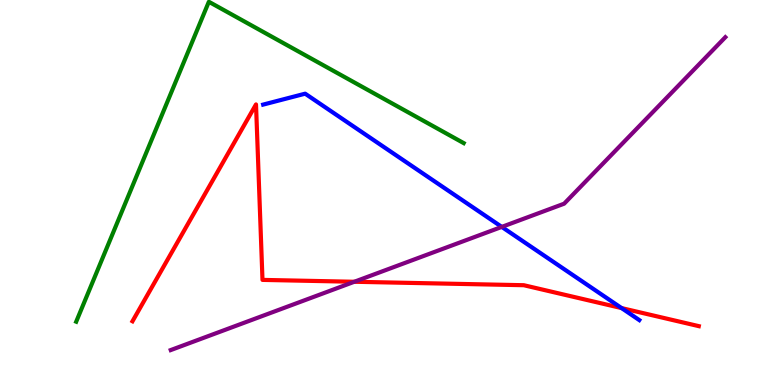[{'lines': ['blue', 'red'], 'intersections': [{'x': 8.02, 'y': 2.0}]}, {'lines': ['green', 'red'], 'intersections': []}, {'lines': ['purple', 'red'], 'intersections': [{'x': 4.57, 'y': 2.68}]}, {'lines': ['blue', 'green'], 'intersections': []}, {'lines': ['blue', 'purple'], 'intersections': [{'x': 6.47, 'y': 4.11}]}, {'lines': ['green', 'purple'], 'intersections': []}]